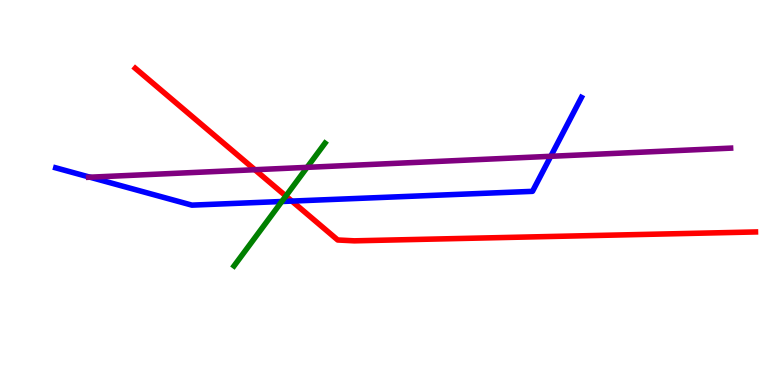[{'lines': ['blue', 'red'], 'intersections': [{'x': 3.77, 'y': 4.78}]}, {'lines': ['green', 'red'], 'intersections': [{'x': 3.69, 'y': 4.91}]}, {'lines': ['purple', 'red'], 'intersections': [{'x': 3.29, 'y': 5.59}]}, {'lines': ['blue', 'green'], 'intersections': [{'x': 3.64, 'y': 4.77}]}, {'lines': ['blue', 'purple'], 'intersections': [{'x': 1.16, 'y': 5.4}, {'x': 7.11, 'y': 5.94}]}, {'lines': ['green', 'purple'], 'intersections': [{'x': 3.96, 'y': 5.65}]}]